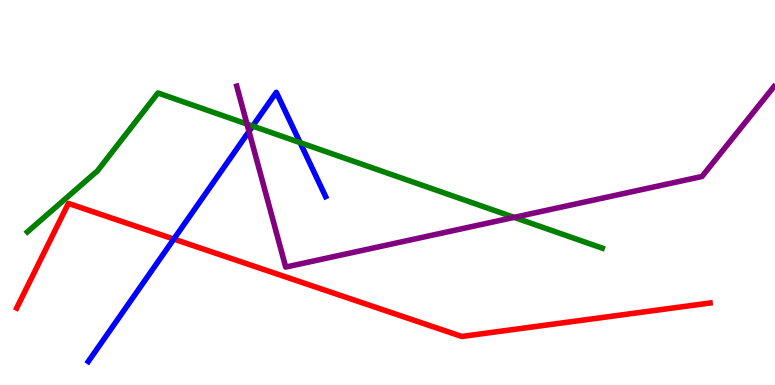[{'lines': ['blue', 'red'], 'intersections': [{'x': 2.24, 'y': 3.79}]}, {'lines': ['green', 'red'], 'intersections': []}, {'lines': ['purple', 'red'], 'intersections': []}, {'lines': ['blue', 'green'], 'intersections': [{'x': 3.26, 'y': 6.73}, {'x': 3.87, 'y': 6.3}]}, {'lines': ['blue', 'purple'], 'intersections': [{'x': 3.21, 'y': 6.59}]}, {'lines': ['green', 'purple'], 'intersections': [{'x': 3.19, 'y': 6.78}, {'x': 6.63, 'y': 4.35}]}]